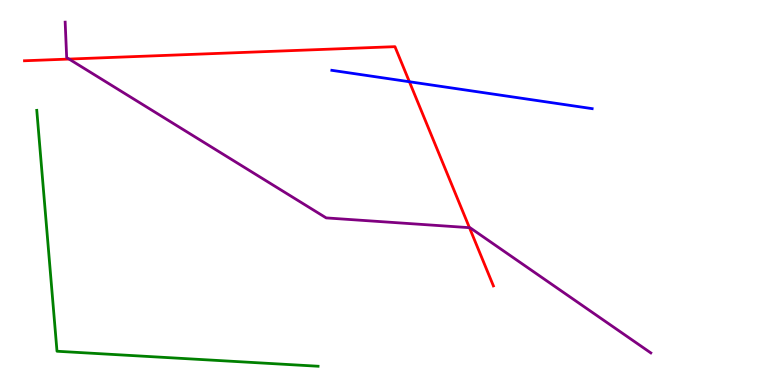[{'lines': ['blue', 'red'], 'intersections': [{'x': 5.28, 'y': 7.88}]}, {'lines': ['green', 'red'], 'intersections': []}, {'lines': ['purple', 'red'], 'intersections': [{'x': 0.891, 'y': 8.47}, {'x': 6.06, 'y': 4.09}]}, {'lines': ['blue', 'green'], 'intersections': []}, {'lines': ['blue', 'purple'], 'intersections': []}, {'lines': ['green', 'purple'], 'intersections': []}]